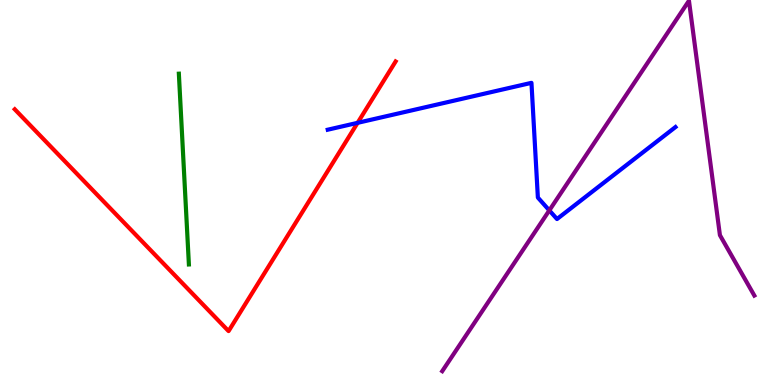[{'lines': ['blue', 'red'], 'intersections': [{'x': 4.61, 'y': 6.81}]}, {'lines': ['green', 'red'], 'intersections': []}, {'lines': ['purple', 'red'], 'intersections': []}, {'lines': ['blue', 'green'], 'intersections': []}, {'lines': ['blue', 'purple'], 'intersections': [{'x': 7.09, 'y': 4.53}]}, {'lines': ['green', 'purple'], 'intersections': []}]